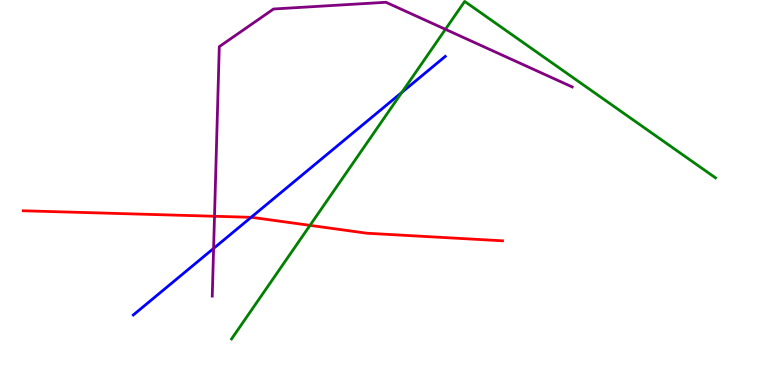[{'lines': ['blue', 'red'], 'intersections': [{'x': 3.24, 'y': 4.36}]}, {'lines': ['green', 'red'], 'intersections': [{'x': 4.0, 'y': 4.15}]}, {'lines': ['purple', 'red'], 'intersections': [{'x': 2.77, 'y': 4.38}]}, {'lines': ['blue', 'green'], 'intersections': [{'x': 5.19, 'y': 7.6}]}, {'lines': ['blue', 'purple'], 'intersections': [{'x': 2.76, 'y': 3.55}]}, {'lines': ['green', 'purple'], 'intersections': [{'x': 5.75, 'y': 9.24}]}]